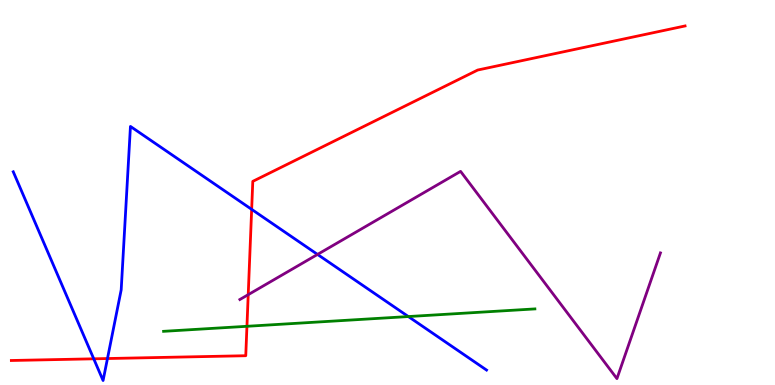[{'lines': ['blue', 'red'], 'intersections': [{'x': 1.21, 'y': 0.68}, {'x': 1.39, 'y': 0.687}, {'x': 3.25, 'y': 4.56}]}, {'lines': ['green', 'red'], 'intersections': [{'x': 3.19, 'y': 1.52}]}, {'lines': ['purple', 'red'], 'intersections': [{'x': 3.2, 'y': 2.35}]}, {'lines': ['blue', 'green'], 'intersections': [{'x': 5.27, 'y': 1.78}]}, {'lines': ['blue', 'purple'], 'intersections': [{'x': 4.1, 'y': 3.39}]}, {'lines': ['green', 'purple'], 'intersections': []}]